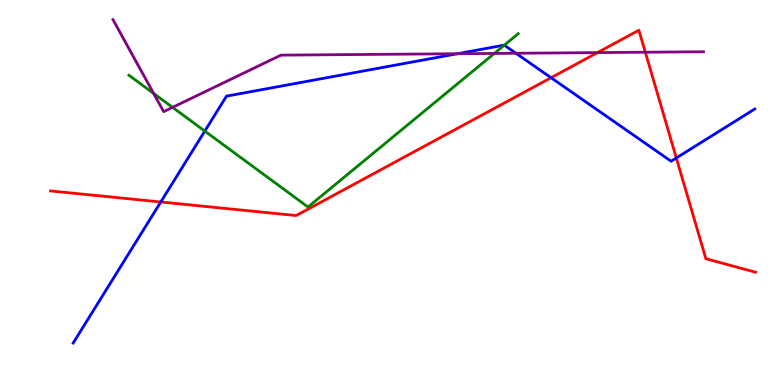[{'lines': ['blue', 'red'], 'intersections': [{'x': 2.07, 'y': 4.75}, {'x': 7.11, 'y': 7.98}, {'x': 8.73, 'y': 5.9}]}, {'lines': ['green', 'red'], 'intersections': []}, {'lines': ['purple', 'red'], 'intersections': [{'x': 7.71, 'y': 8.63}, {'x': 8.33, 'y': 8.64}]}, {'lines': ['blue', 'green'], 'intersections': [{'x': 2.64, 'y': 6.6}, {'x': 6.51, 'y': 8.83}]}, {'lines': ['blue', 'purple'], 'intersections': [{'x': 5.9, 'y': 8.6}, {'x': 6.66, 'y': 8.62}]}, {'lines': ['green', 'purple'], 'intersections': [{'x': 1.98, 'y': 7.57}, {'x': 2.23, 'y': 7.21}, {'x': 6.38, 'y': 8.61}]}]